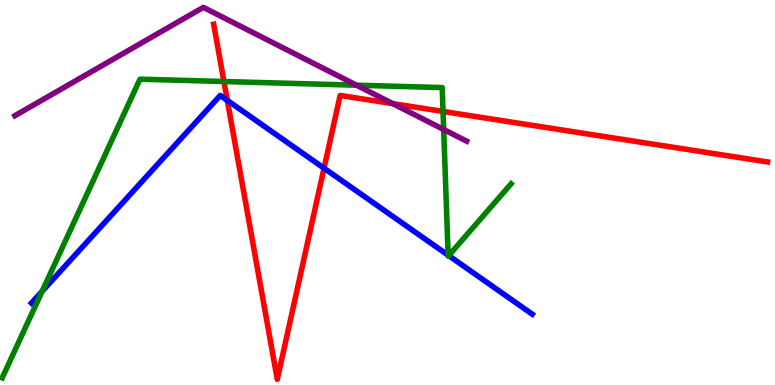[{'lines': ['blue', 'red'], 'intersections': [{'x': 2.93, 'y': 7.39}, {'x': 4.18, 'y': 5.63}]}, {'lines': ['green', 'red'], 'intersections': [{'x': 2.89, 'y': 7.88}, {'x': 5.72, 'y': 7.1}]}, {'lines': ['purple', 'red'], 'intersections': [{'x': 5.07, 'y': 7.31}]}, {'lines': ['blue', 'green'], 'intersections': [{'x': 0.544, 'y': 2.43}, {'x': 5.78, 'y': 3.37}, {'x': 5.79, 'y': 3.36}]}, {'lines': ['blue', 'purple'], 'intersections': []}, {'lines': ['green', 'purple'], 'intersections': [{'x': 4.6, 'y': 7.79}, {'x': 5.72, 'y': 6.64}]}]